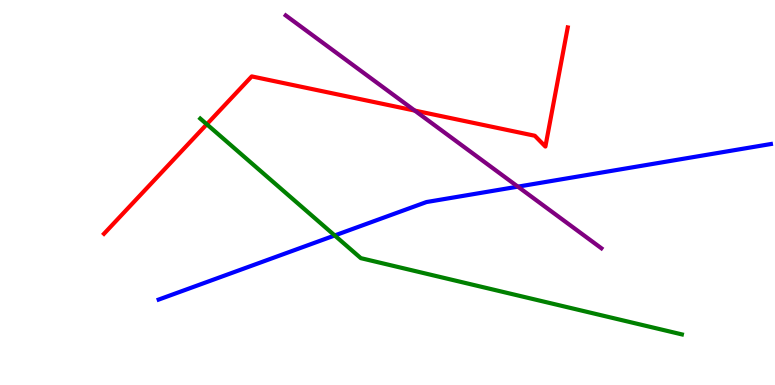[{'lines': ['blue', 'red'], 'intersections': []}, {'lines': ['green', 'red'], 'intersections': [{'x': 2.67, 'y': 6.77}]}, {'lines': ['purple', 'red'], 'intersections': [{'x': 5.35, 'y': 7.13}]}, {'lines': ['blue', 'green'], 'intersections': [{'x': 4.32, 'y': 3.88}]}, {'lines': ['blue', 'purple'], 'intersections': [{'x': 6.68, 'y': 5.15}]}, {'lines': ['green', 'purple'], 'intersections': []}]